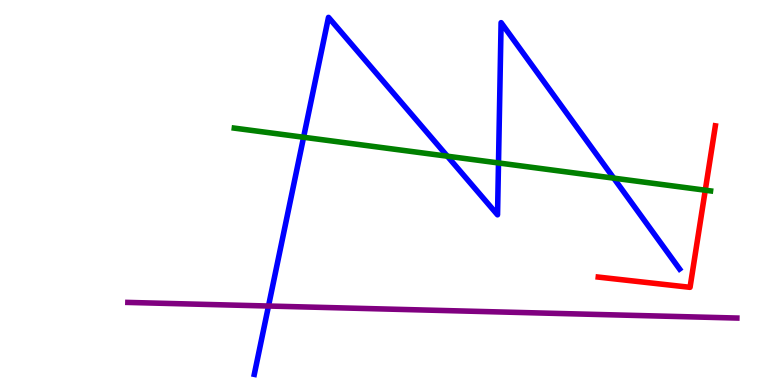[{'lines': ['blue', 'red'], 'intersections': []}, {'lines': ['green', 'red'], 'intersections': [{'x': 9.1, 'y': 5.06}]}, {'lines': ['purple', 'red'], 'intersections': []}, {'lines': ['blue', 'green'], 'intersections': [{'x': 3.92, 'y': 6.44}, {'x': 5.77, 'y': 5.94}, {'x': 6.43, 'y': 5.77}, {'x': 7.92, 'y': 5.37}]}, {'lines': ['blue', 'purple'], 'intersections': [{'x': 3.46, 'y': 2.05}]}, {'lines': ['green', 'purple'], 'intersections': []}]